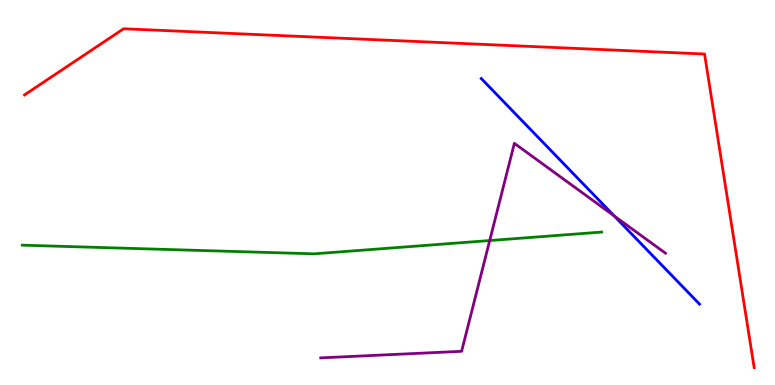[{'lines': ['blue', 'red'], 'intersections': []}, {'lines': ['green', 'red'], 'intersections': []}, {'lines': ['purple', 'red'], 'intersections': []}, {'lines': ['blue', 'green'], 'intersections': []}, {'lines': ['blue', 'purple'], 'intersections': [{'x': 7.92, 'y': 4.39}]}, {'lines': ['green', 'purple'], 'intersections': [{'x': 6.32, 'y': 3.75}]}]